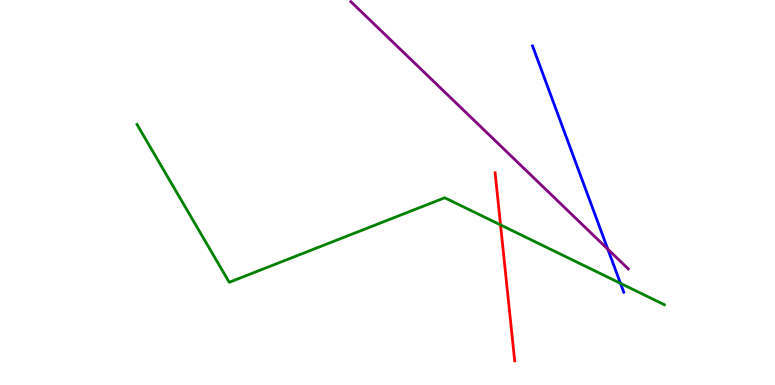[{'lines': ['blue', 'red'], 'intersections': []}, {'lines': ['green', 'red'], 'intersections': [{'x': 6.46, 'y': 4.16}]}, {'lines': ['purple', 'red'], 'intersections': []}, {'lines': ['blue', 'green'], 'intersections': [{'x': 8.01, 'y': 2.64}]}, {'lines': ['blue', 'purple'], 'intersections': [{'x': 7.84, 'y': 3.53}]}, {'lines': ['green', 'purple'], 'intersections': []}]